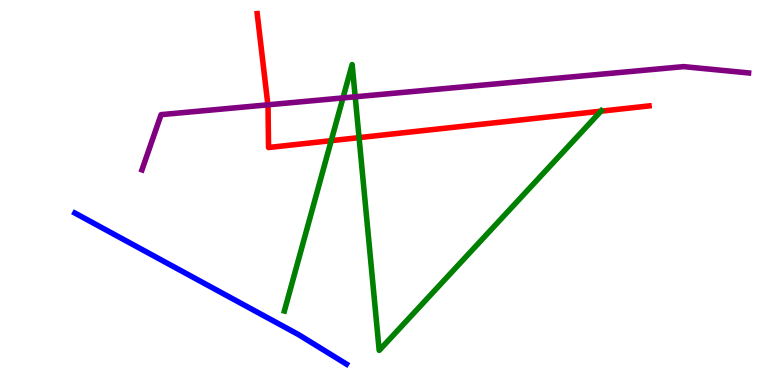[{'lines': ['blue', 'red'], 'intersections': []}, {'lines': ['green', 'red'], 'intersections': [{'x': 4.27, 'y': 6.35}, {'x': 4.63, 'y': 6.43}, {'x': 7.75, 'y': 7.11}]}, {'lines': ['purple', 'red'], 'intersections': [{'x': 3.46, 'y': 7.28}]}, {'lines': ['blue', 'green'], 'intersections': []}, {'lines': ['blue', 'purple'], 'intersections': []}, {'lines': ['green', 'purple'], 'intersections': [{'x': 4.43, 'y': 7.46}, {'x': 4.58, 'y': 7.49}]}]